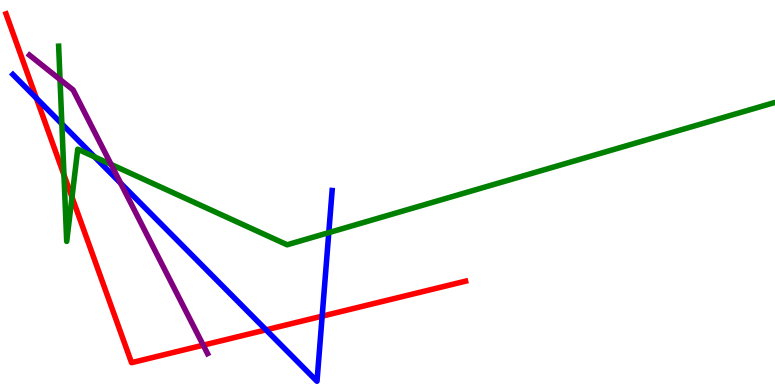[{'lines': ['blue', 'red'], 'intersections': [{'x': 0.469, 'y': 7.45}, {'x': 3.43, 'y': 1.43}, {'x': 4.16, 'y': 1.79}]}, {'lines': ['green', 'red'], 'intersections': [{'x': 0.825, 'y': 5.46}, {'x': 0.929, 'y': 4.88}]}, {'lines': ['purple', 'red'], 'intersections': [{'x': 2.62, 'y': 1.03}]}, {'lines': ['blue', 'green'], 'intersections': [{'x': 0.798, 'y': 6.78}, {'x': 1.22, 'y': 5.93}, {'x': 4.24, 'y': 3.96}]}, {'lines': ['blue', 'purple'], 'intersections': [{'x': 1.56, 'y': 5.24}]}, {'lines': ['green', 'purple'], 'intersections': [{'x': 0.774, 'y': 7.94}, {'x': 1.43, 'y': 5.73}]}]